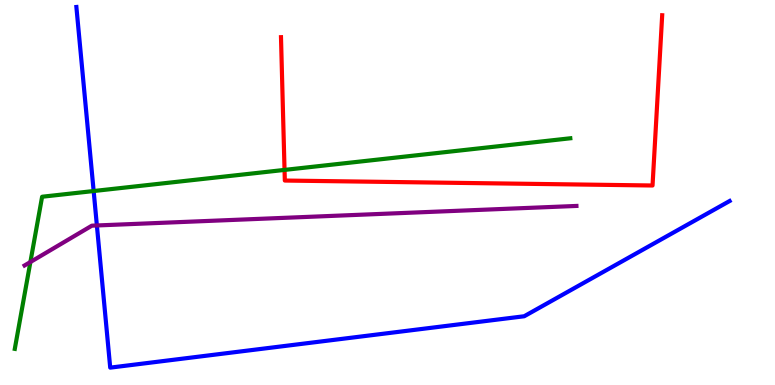[{'lines': ['blue', 'red'], 'intersections': []}, {'lines': ['green', 'red'], 'intersections': [{'x': 3.67, 'y': 5.59}]}, {'lines': ['purple', 'red'], 'intersections': []}, {'lines': ['blue', 'green'], 'intersections': [{'x': 1.21, 'y': 5.04}]}, {'lines': ['blue', 'purple'], 'intersections': [{'x': 1.25, 'y': 4.14}]}, {'lines': ['green', 'purple'], 'intersections': [{'x': 0.392, 'y': 3.19}]}]